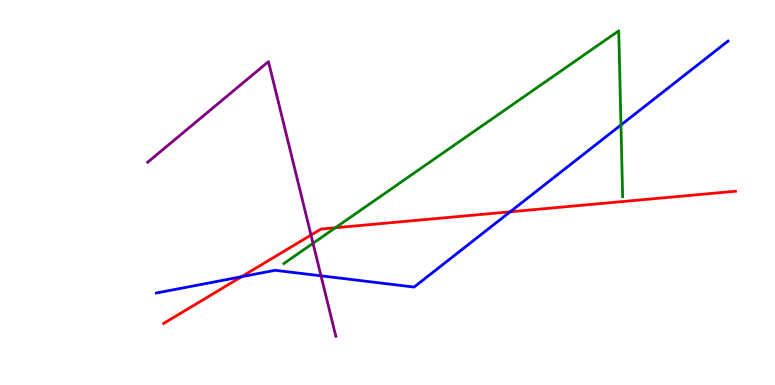[{'lines': ['blue', 'red'], 'intersections': [{'x': 3.12, 'y': 2.81}, {'x': 6.58, 'y': 4.5}]}, {'lines': ['green', 'red'], 'intersections': [{'x': 4.33, 'y': 4.08}]}, {'lines': ['purple', 'red'], 'intersections': [{'x': 4.01, 'y': 3.89}]}, {'lines': ['blue', 'green'], 'intersections': [{'x': 8.01, 'y': 6.75}]}, {'lines': ['blue', 'purple'], 'intersections': [{'x': 4.14, 'y': 2.84}]}, {'lines': ['green', 'purple'], 'intersections': [{'x': 4.04, 'y': 3.68}]}]